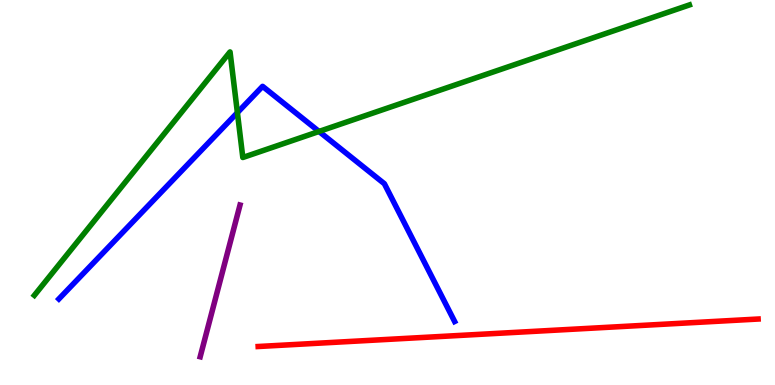[{'lines': ['blue', 'red'], 'intersections': []}, {'lines': ['green', 'red'], 'intersections': []}, {'lines': ['purple', 'red'], 'intersections': []}, {'lines': ['blue', 'green'], 'intersections': [{'x': 3.06, 'y': 7.07}, {'x': 4.12, 'y': 6.59}]}, {'lines': ['blue', 'purple'], 'intersections': []}, {'lines': ['green', 'purple'], 'intersections': []}]